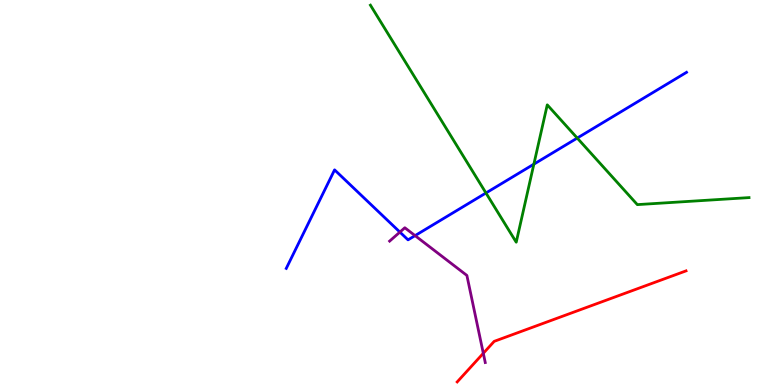[{'lines': ['blue', 'red'], 'intersections': []}, {'lines': ['green', 'red'], 'intersections': []}, {'lines': ['purple', 'red'], 'intersections': [{'x': 6.24, 'y': 0.824}]}, {'lines': ['blue', 'green'], 'intersections': [{'x': 6.27, 'y': 4.99}, {'x': 6.89, 'y': 5.74}, {'x': 7.45, 'y': 6.41}]}, {'lines': ['blue', 'purple'], 'intersections': [{'x': 5.16, 'y': 3.97}, {'x': 5.36, 'y': 3.88}]}, {'lines': ['green', 'purple'], 'intersections': []}]